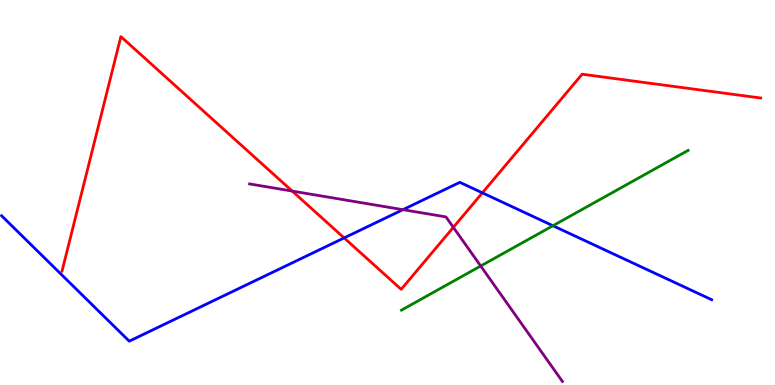[{'lines': ['blue', 'red'], 'intersections': [{'x': 4.44, 'y': 3.82}, {'x': 6.22, 'y': 4.99}]}, {'lines': ['green', 'red'], 'intersections': []}, {'lines': ['purple', 'red'], 'intersections': [{'x': 3.77, 'y': 5.04}, {'x': 5.85, 'y': 4.09}]}, {'lines': ['blue', 'green'], 'intersections': [{'x': 7.13, 'y': 4.14}]}, {'lines': ['blue', 'purple'], 'intersections': [{'x': 5.2, 'y': 4.55}]}, {'lines': ['green', 'purple'], 'intersections': [{'x': 6.2, 'y': 3.09}]}]